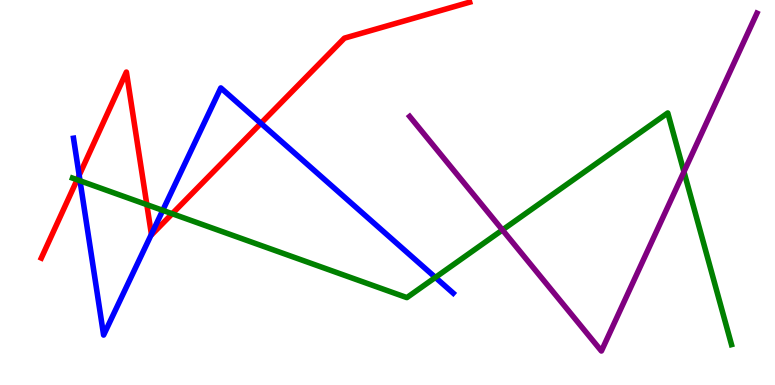[{'lines': ['blue', 'red'], 'intersections': [{'x': 1.02, 'y': 5.45}, {'x': 1.95, 'y': 3.91}, {'x': 3.37, 'y': 6.8}]}, {'lines': ['green', 'red'], 'intersections': [{'x': 0.995, 'y': 5.33}, {'x': 1.89, 'y': 4.68}, {'x': 2.22, 'y': 4.45}]}, {'lines': ['purple', 'red'], 'intersections': []}, {'lines': ['blue', 'green'], 'intersections': [{'x': 1.03, 'y': 5.3}, {'x': 2.1, 'y': 4.54}, {'x': 5.62, 'y': 2.79}]}, {'lines': ['blue', 'purple'], 'intersections': []}, {'lines': ['green', 'purple'], 'intersections': [{'x': 6.48, 'y': 4.03}, {'x': 8.83, 'y': 5.54}]}]